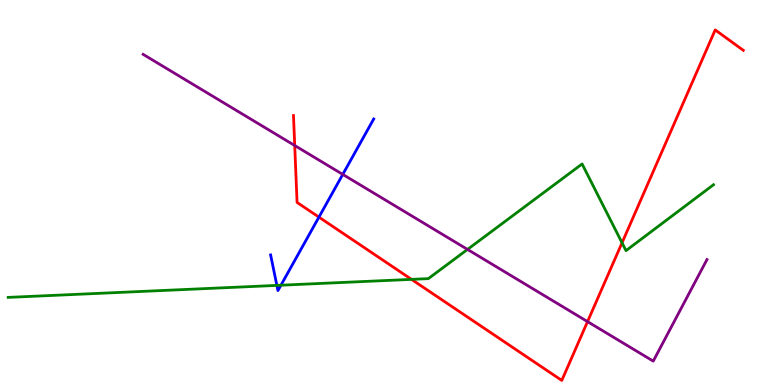[{'lines': ['blue', 'red'], 'intersections': [{'x': 4.12, 'y': 4.36}]}, {'lines': ['green', 'red'], 'intersections': [{'x': 5.31, 'y': 2.74}, {'x': 8.03, 'y': 3.69}]}, {'lines': ['purple', 'red'], 'intersections': [{'x': 3.8, 'y': 6.22}, {'x': 7.58, 'y': 1.65}]}, {'lines': ['blue', 'green'], 'intersections': [{'x': 3.57, 'y': 2.59}, {'x': 3.63, 'y': 2.59}]}, {'lines': ['blue', 'purple'], 'intersections': [{'x': 4.42, 'y': 5.47}]}, {'lines': ['green', 'purple'], 'intersections': [{'x': 6.03, 'y': 3.52}]}]